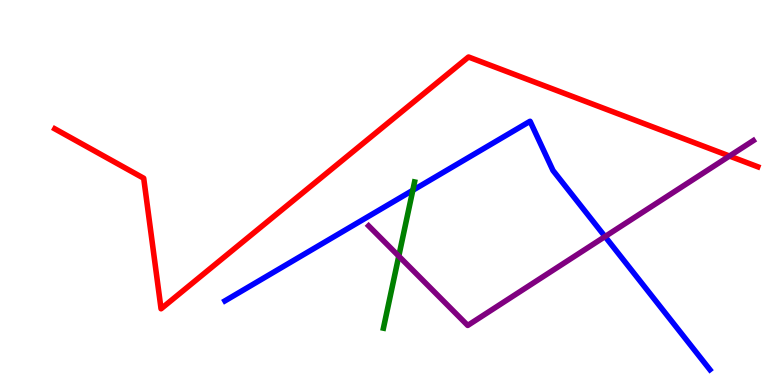[{'lines': ['blue', 'red'], 'intersections': []}, {'lines': ['green', 'red'], 'intersections': []}, {'lines': ['purple', 'red'], 'intersections': [{'x': 9.41, 'y': 5.95}]}, {'lines': ['blue', 'green'], 'intersections': [{'x': 5.33, 'y': 5.06}]}, {'lines': ['blue', 'purple'], 'intersections': [{'x': 7.81, 'y': 3.86}]}, {'lines': ['green', 'purple'], 'intersections': [{'x': 5.15, 'y': 3.35}]}]